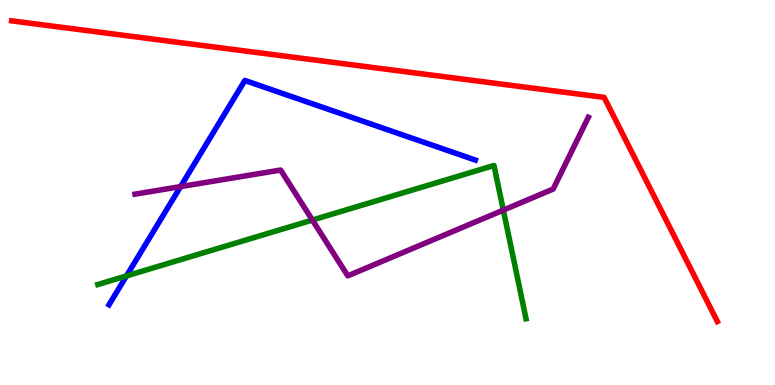[{'lines': ['blue', 'red'], 'intersections': []}, {'lines': ['green', 'red'], 'intersections': []}, {'lines': ['purple', 'red'], 'intersections': []}, {'lines': ['blue', 'green'], 'intersections': [{'x': 1.63, 'y': 2.83}]}, {'lines': ['blue', 'purple'], 'intersections': [{'x': 2.33, 'y': 5.15}]}, {'lines': ['green', 'purple'], 'intersections': [{'x': 4.03, 'y': 4.28}, {'x': 6.49, 'y': 4.54}]}]